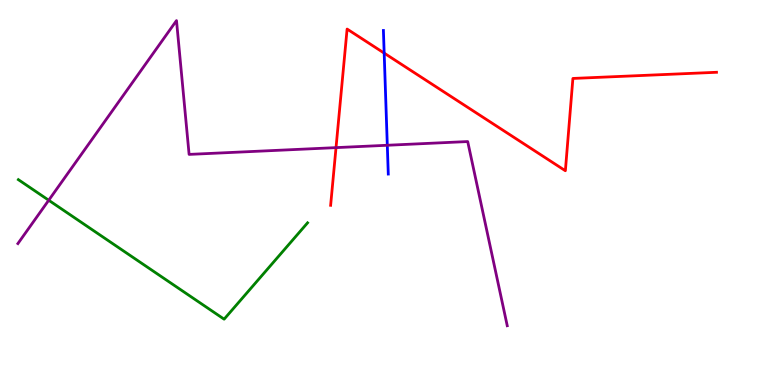[{'lines': ['blue', 'red'], 'intersections': [{'x': 4.96, 'y': 8.62}]}, {'lines': ['green', 'red'], 'intersections': []}, {'lines': ['purple', 'red'], 'intersections': [{'x': 4.34, 'y': 6.17}]}, {'lines': ['blue', 'green'], 'intersections': []}, {'lines': ['blue', 'purple'], 'intersections': [{'x': 5.0, 'y': 6.23}]}, {'lines': ['green', 'purple'], 'intersections': [{'x': 0.629, 'y': 4.8}]}]